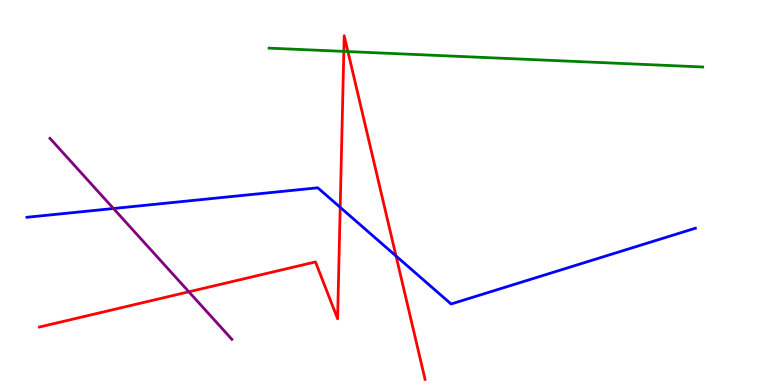[{'lines': ['blue', 'red'], 'intersections': [{'x': 4.39, 'y': 4.61}, {'x': 5.11, 'y': 3.35}]}, {'lines': ['green', 'red'], 'intersections': [{'x': 4.44, 'y': 8.67}, {'x': 4.49, 'y': 8.66}]}, {'lines': ['purple', 'red'], 'intersections': [{'x': 2.44, 'y': 2.42}]}, {'lines': ['blue', 'green'], 'intersections': []}, {'lines': ['blue', 'purple'], 'intersections': [{'x': 1.46, 'y': 4.58}]}, {'lines': ['green', 'purple'], 'intersections': []}]